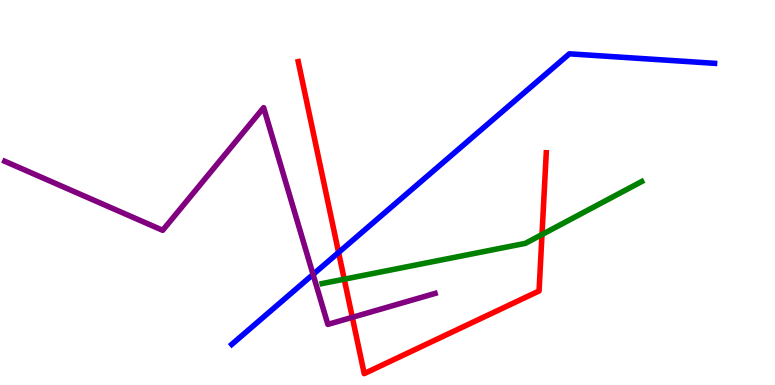[{'lines': ['blue', 'red'], 'intersections': [{'x': 4.37, 'y': 3.44}]}, {'lines': ['green', 'red'], 'intersections': [{'x': 4.44, 'y': 2.75}, {'x': 6.99, 'y': 3.91}]}, {'lines': ['purple', 'red'], 'intersections': [{'x': 4.55, 'y': 1.76}]}, {'lines': ['blue', 'green'], 'intersections': []}, {'lines': ['blue', 'purple'], 'intersections': [{'x': 4.04, 'y': 2.87}]}, {'lines': ['green', 'purple'], 'intersections': []}]